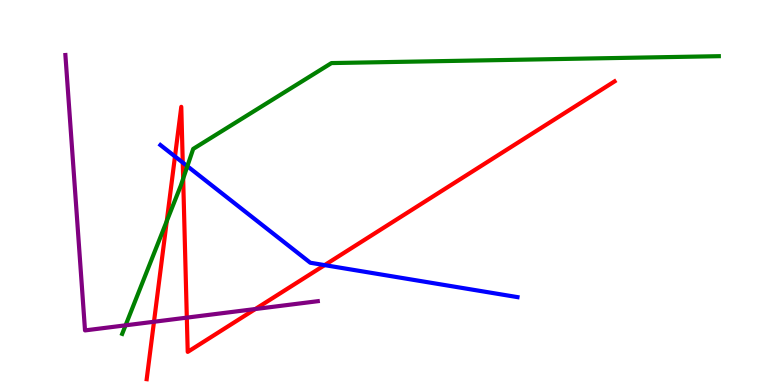[{'lines': ['blue', 'red'], 'intersections': [{'x': 2.26, 'y': 5.94}, {'x': 2.36, 'y': 5.78}, {'x': 4.19, 'y': 3.11}]}, {'lines': ['green', 'red'], 'intersections': [{'x': 2.15, 'y': 4.26}, {'x': 2.36, 'y': 5.36}]}, {'lines': ['purple', 'red'], 'intersections': [{'x': 1.99, 'y': 1.64}, {'x': 2.41, 'y': 1.75}, {'x': 3.29, 'y': 1.97}]}, {'lines': ['blue', 'green'], 'intersections': [{'x': 2.42, 'y': 5.68}]}, {'lines': ['blue', 'purple'], 'intersections': []}, {'lines': ['green', 'purple'], 'intersections': [{'x': 1.62, 'y': 1.55}]}]